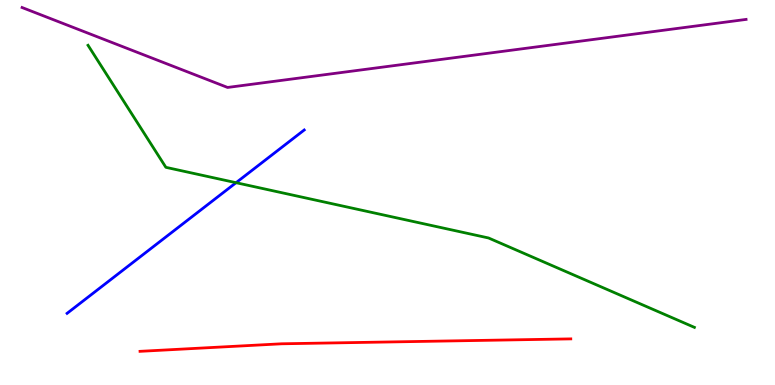[{'lines': ['blue', 'red'], 'intersections': []}, {'lines': ['green', 'red'], 'intersections': []}, {'lines': ['purple', 'red'], 'intersections': []}, {'lines': ['blue', 'green'], 'intersections': [{'x': 3.05, 'y': 5.25}]}, {'lines': ['blue', 'purple'], 'intersections': []}, {'lines': ['green', 'purple'], 'intersections': []}]